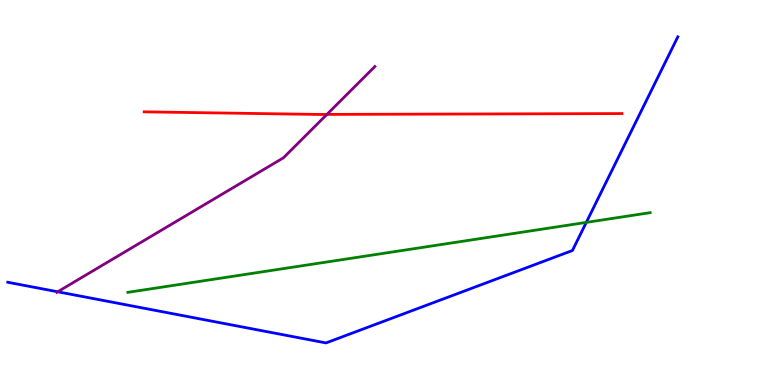[{'lines': ['blue', 'red'], 'intersections': []}, {'lines': ['green', 'red'], 'intersections': []}, {'lines': ['purple', 'red'], 'intersections': [{'x': 4.22, 'y': 7.03}]}, {'lines': ['blue', 'green'], 'intersections': [{'x': 7.57, 'y': 4.22}]}, {'lines': ['blue', 'purple'], 'intersections': [{'x': 0.744, 'y': 2.42}]}, {'lines': ['green', 'purple'], 'intersections': []}]